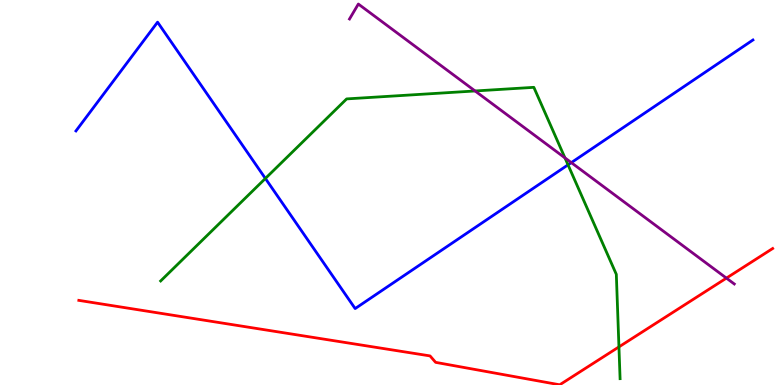[{'lines': ['blue', 'red'], 'intersections': []}, {'lines': ['green', 'red'], 'intersections': [{'x': 7.99, 'y': 0.99}]}, {'lines': ['purple', 'red'], 'intersections': [{'x': 9.37, 'y': 2.78}]}, {'lines': ['blue', 'green'], 'intersections': [{'x': 3.42, 'y': 5.36}, {'x': 7.33, 'y': 5.72}]}, {'lines': ['blue', 'purple'], 'intersections': [{'x': 7.37, 'y': 5.78}]}, {'lines': ['green', 'purple'], 'intersections': [{'x': 6.13, 'y': 7.64}, {'x': 7.29, 'y': 5.9}]}]